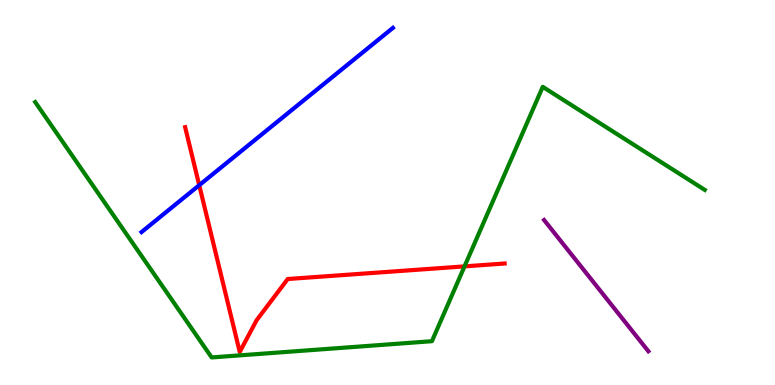[{'lines': ['blue', 'red'], 'intersections': [{'x': 2.57, 'y': 5.19}]}, {'lines': ['green', 'red'], 'intersections': [{'x': 5.99, 'y': 3.08}]}, {'lines': ['purple', 'red'], 'intersections': []}, {'lines': ['blue', 'green'], 'intersections': []}, {'lines': ['blue', 'purple'], 'intersections': []}, {'lines': ['green', 'purple'], 'intersections': []}]